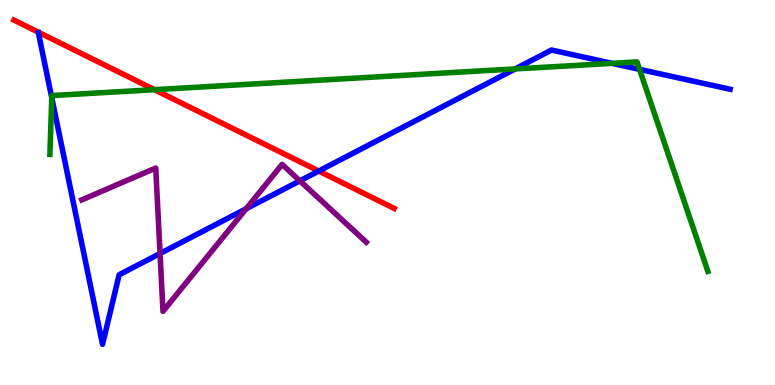[{'lines': ['blue', 'red'], 'intersections': [{'x': 4.11, 'y': 5.56}]}, {'lines': ['green', 'red'], 'intersections': [{'x': 1.99, 'y': 7.67}]}, {'lines': ['purple', 'red'], 'intersections': []}, {'lines': ['blue', 'green'], 'intersections': [{'x': 0.668, 'y': 7.46}, {'x': 6.65, 'y': 8.21}, {'x': 7.9, 'y': 8.35}, {'x': 8.25, 'y': 8.2}]}, {'lines': ['blue', 'purple'], 'intersections': [{'x': 2.07, 'y': 3.42}, {'x': 3.18, 'y': 4.58}, {'x': 3.87, 'y': 5.3}]}, {'lines': ['green', 'purple'], 'intersections': []}]